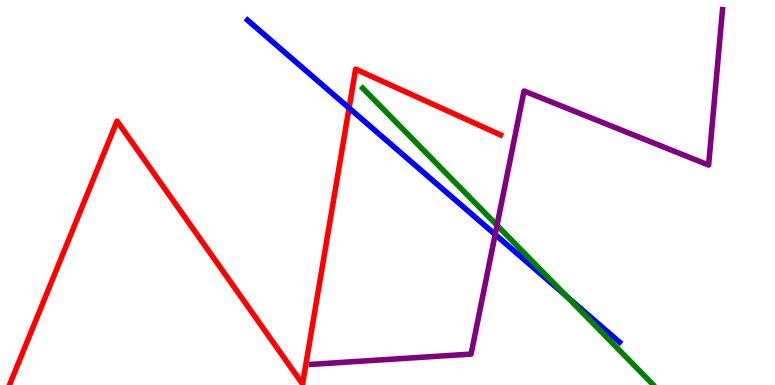[{'lines': ['blue', 'red'], 'intersections': [{'x': 4.5, 'y': 7.19}]}, {'lines': ['green', 'red'], 'intersections': []}, {'lines': ['purple', 'red'], 'intersections': []}, {'lines': ['blue', 'green'], 'intersections': [{'x': 7.31, 'y': 2.3}]}, {'lines': ['blue', 'purple'], 'intersections': [{'x': 6.39, 'y': 3.91}]}, {'lines': ['green', 'purple'], 'intersections': [{'x': 6.41, 'y': 4.15}]}]